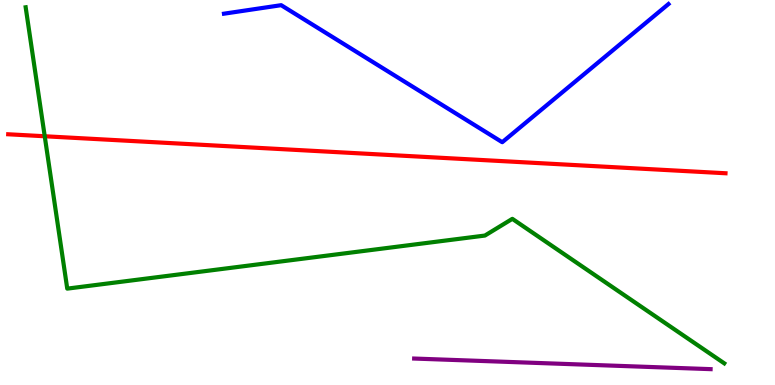[{'lines': ['blue', 'red'], 'intersections': []}, {'lines': ['green', 'red'], 'intersections': [{'x': 0.577, 'y': 6.46}]}, {'lines': ['purple', 'red'], 'intersections': []}, {'lines': ['blue', 'green'], 'intersections': []}, {'lines': ['blue', 'purple'], 'intersections': []}, {'lines': ['green', 'purple'], 'intersections': []}]